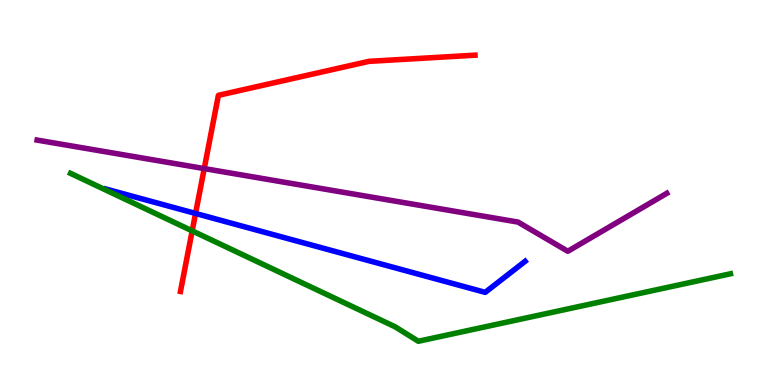[{'lines': ['blue', 'red'], 'intersections': [{'x': 2.52, 'y': 4.46}]}, {'lines': ['green', 'red'], 'intersections': [{'x': 2.48, 'y': 4.0}]}, {'lines': ['purple', 'red'], 'intersections': [{'x': 2.64, 'y': 5.62}]}, {'lines': ['blue', 'green'], 'intersections': []}, {'lines': ['blue', 'purple'], 'intersections': []}, {'lines': ['green', 'purple'], 'intersections': []}]